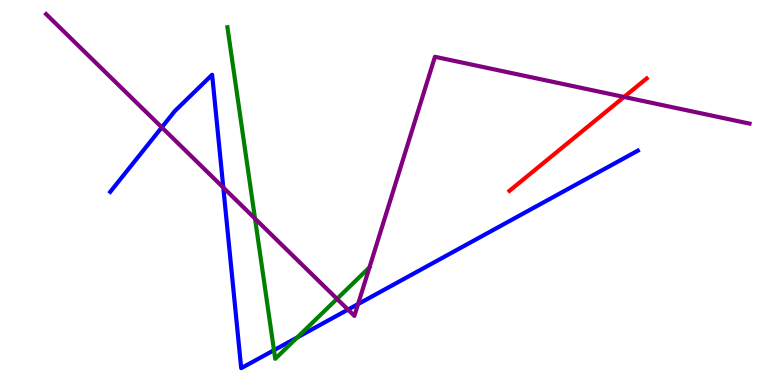[{'lines': ['blue', 'red'], 'intersections': []}, {'lines': ['green', 'red'], 'intersections': []}, {'lines': ['purple', 'red'], 'intersections': [{'x': 8.05, 'y': 7.48}]}, {'lines': ['blue', 'green'], 'intersections': [{'x': 3.54, 'y': 0.904}, {'x': 3.84, 'y': 1.24}]}, {'lines': ['blue', 'purple'], 'intersections': [{'x': 2.09, 'y': 6.69}, {'x': 2.88, 'y': 5.13}, {'x': 4.49, 'y': 1.96}, {'x': 4.62, 'y': 2.1}]}, {'lines': ['green', 'purple'], 'intersections': [{'x': 3.29, 'y': 4.32}, {'x': 4.35, 'y': 2.24}]}]